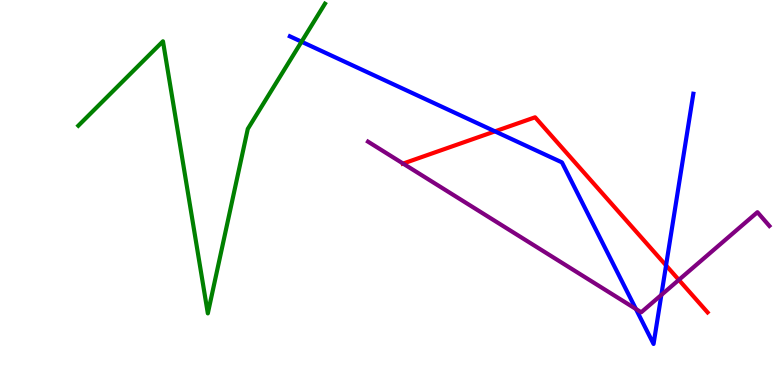[{'lines': ['blue', 'red'], 'intersections': [{'x': 6.39, 'y': 6.59}, {'x': 8.59, 'y': 3.11}]}, {'lines': ['green', 'red'], 'intersections': []}, {'lines': ['purple', 'red'], 'intersections': [{'x': 5.2, 'y': 5.75}, {'x': 8.76, 'y': 2.73}]}, {'lines': ['blue', 'green'], 'intersections': [{'x': 3.89, 'y': 8.92}]}, {'lines': ['blue', 'purple'], 'intersections': [{'x': 8.21, 'y': 1.97}, {'x': 8.53, 'y': 2.34}]}, {'lines': ['green', 'purple'], 'intersections': []}]